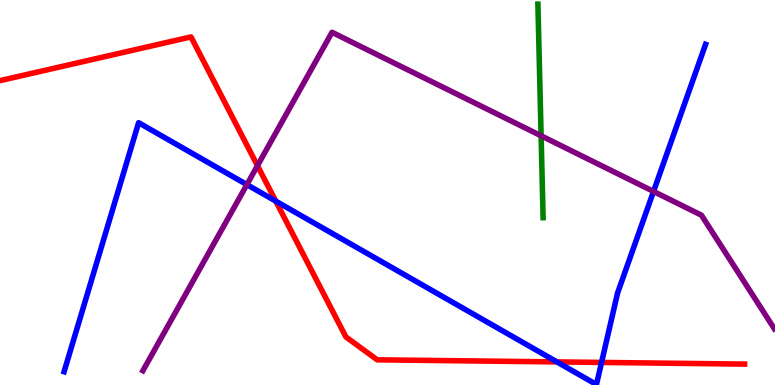[{'lines': ['blue', 'red'], 'intersections': [{'x': 3.56, 'y': 4.78}, {'x': 7.19, 'y': 0.6}, {'x': 7.76, 'y': 0.586}]}, {'lines': ['green', 'red'], 'intersections': []}, {'lines': ['purple', 'red'], 'intersections': [{'x': 3.32, 'y': 5.7}]}, {'lines': ['blue', 'green'], 'intersections': []}, {'lines': ['blue', 'purple'], 'intersections': [{'x': 3.19, 'y': 5.2}, {'x': 8.43, 'y': 5.03}]}, {'lines': ['green', 'purple'], 'intersections': [{'x': 6.98, 'y': 6.47}]}]